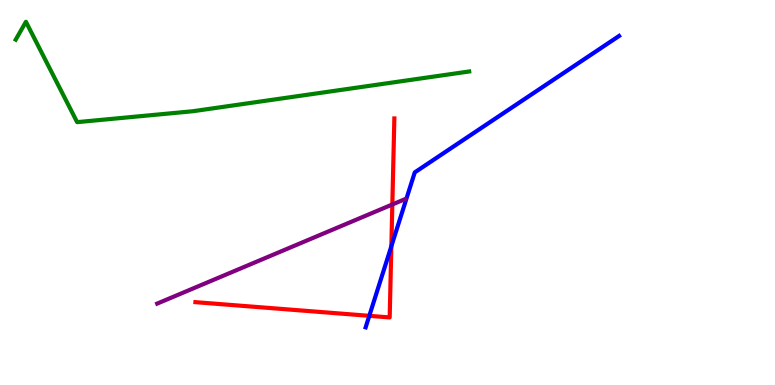[{'lines': ['blue', 'red'], 'intersections': [{'x': 4.77, 'y': 1.8}, {'x': 5.05, 'y': 3.6}]}, {'lines': ['green', 'red'], 'intersections': []}, {'lines': ['purple', 'red'], 'intersections': [{'x': 5.06, 'y': 4.69}]}, {'lines': ['blue', 'green'], 'intersections': []}, {'lines': ['blue', 'purple'], 'intersections': []}, {'lines': ['green', 'purple'], 'intersections': []}]